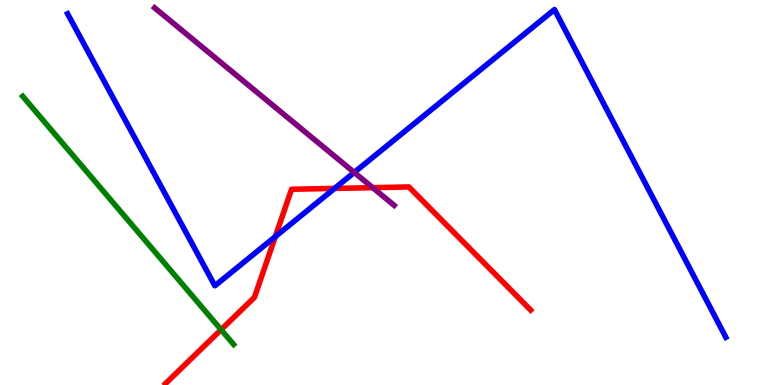[{'lines': ['blue', 'red'], 'intersections': [{'x': 3.55, 'y': 3.85}, {'x': 4.32, 'y': 5.11}]}, {'lines': ['green', 'red'], 'intersections': [{'x': 2.85, 'y': 1.44}]}, {'lines': ['purple', 'red'], 'intersections': [{'x': 4.81, 'y': 5.13}]}, {'lines': ['blue', 'green'], 'intersections': []}, {'lines': ['blue', 'purple'], 'intersections': [{'x': 4.57, 'y': 5.52}]}, {'lines': ['green', 'purple'], 'intersections': []}]